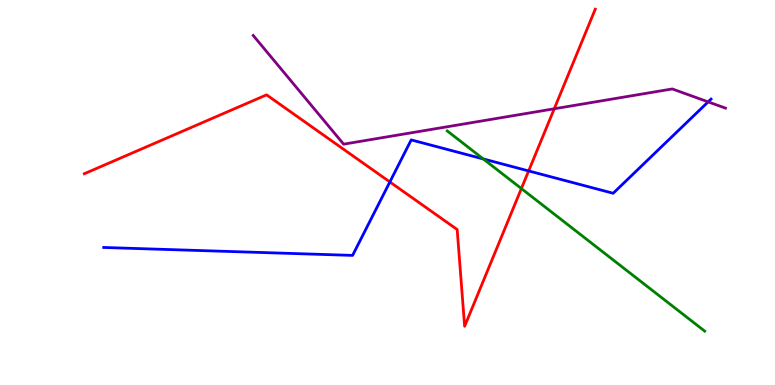[{'lines': ['blue', 'red'], 'intersections': [{'x': 5.03, 'y': 5.27}, {'x': 6.82, 'y': 5.56}]}, {'lines': ['green', 'red'], 'intersections': [{'x': 6.73, 'y': 5.1}]}, {'lines': ['purple', 'red'], 'intersections': [{'x': 7.15, 'y': 7.17}]}, {'lines': ['blue', 'green'], 'intersections': [{'x': 6.24, 'y': 5.87}]}, {'lines': ['blue', 'purple'], 'intersections': [{'x': 9.14, 'y': 7.35}]}, {'lines': ['green', 'purple'], 'intersections': []}]